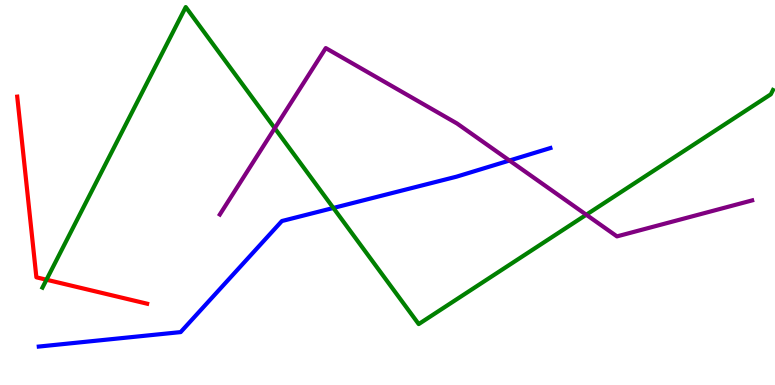[{'lines': ['blue', 'red'], 'intersections': []}, {'lines': ['green', 'red'], 'intersections': [{'x': 0.6, 'y': 2.73}]}, {'lines': ['purple', 'red'], 'intersections': []}, {'lines': ['blue', 'green'], 'intersections': [{'x': 4.3, 'y': 4.6}]}, {'lines': ['blue', 'purple'], 'intersections': [{'x': 6.57, 'y': 5.83}]}, {'lines': ['green', 'purple'], 'intersections': [{'x': 3.55, 'y': 6.67}, {'x': 7.56, 'y': 4.42}]}]